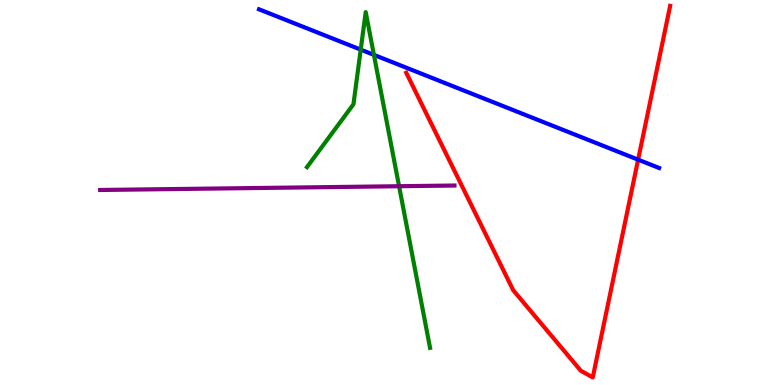[{'lines': ['blue', 'red'], 'intersections': [{'x': 8.23, 'y': 5.85}]}, {'lines': ['green', 'red'], 'intersections': []}, {'lines': ['purple', 'red'], 'intersections': []}, {'lines': ['blue', 'green'], 'intersections': [{'x': 4.65, 'y': 8.71}, {'x': 4.82, 'y': 8.57}]}, {'lines': ['blue', 'purple'], 'intersections': []}, {'lines': ['green', 'purple'], 'intersections': [{'x': 5.15, 'y': 5.16}]}]